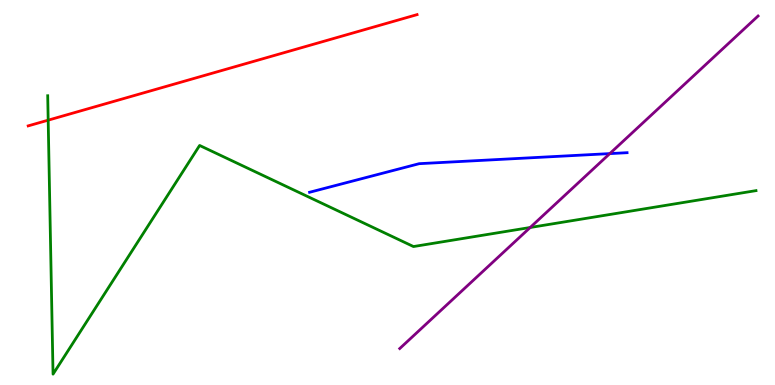[{'lines': ['blue', 'red'], 'intersections': []}, {'lines': ['green', 'red'], 'intersections': [{'x': 0.622, 'y': 6.88}]}, {'lines': ['purple', 'red'], 'intersections': []}, {'lines': ['blue', 'green'], 'intersections': []}, {'lines': ['blue', 'purple'], 'intersections': [{'x': 7.87, 'y': 6.01}]}, {'lines': ['green', 'purple'], 'intersections': [{'x': 6.84, 'y': 4.09}]}]